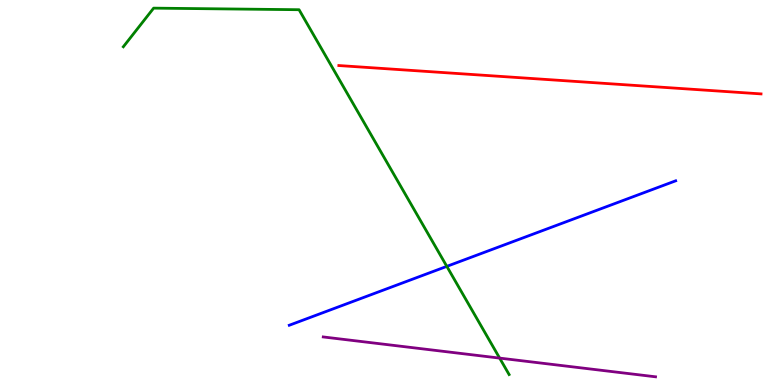[{'lines': ['blue', 'red'], 'intersections': []}, {'lines': ['green', 'red'], 'intersections': []}, {'lines': ['purple', 'red'], 'intersections': []}, {'lines': ['blue', 'green'], 'intersections': [{'x': 5.77, 'y': 3.08}]}, {'lines': ['blue', 'purple'], 'intersections': []}, {'lines': ['green', 'purple'], 'intersections': [{'x': 6.45, 'y': 0.699}]}]